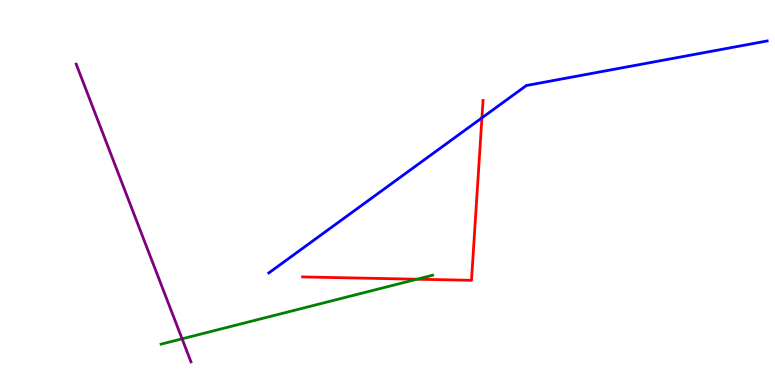[{'lines': ['blue', 'red'], 'intersections': [{'x': 6.22, 'y': 6.94}]}, {'lines': ['green', 'red'], 'intersections': [{'x': 5.38, 'y': 2.75}]}, {'lines': ['purple', 'red'], 'intersections': []}, {'lines': ['blue', 'green'], 'intersections': []}, {'lines': ['blue', 'purple'], 'intersections': []}, {'lines': ['green', 'purple'], 'intersections': [{'x': 2.35, 'y': 1.2}]}]